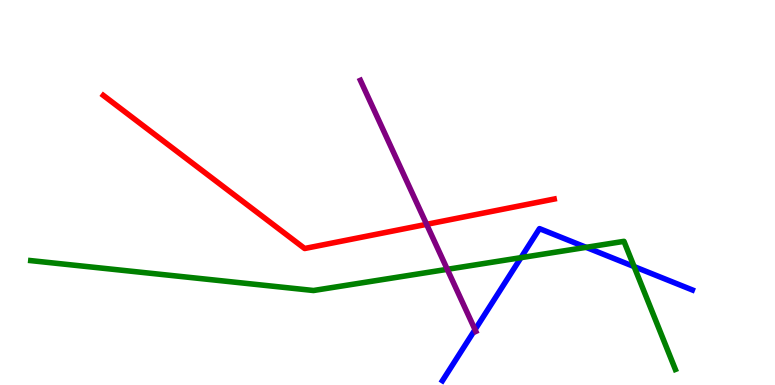[{'lines': ['blue', 'red'], 'intersections': []}, {'lines': ['green', 'red'], 'intersections': []}, {'lines': ['purple', 'red'], 'intersections': [{'x': 5.5, 'y': 4.17}]}, {'lines': ['blue', 'green'], 'intersections': [{'x': 6.72, 'y': 3.31}, {'x': 7.56, 'y': 3.58}, {'x': 8.18, 'y': 3.08}]}, {'lines': ['blue', 'purple'], 'intersections': [{'x': 6.13, 'y': 1.44}]}, {'lines': ['green', 'purple'], 'intersections': [{'x': 5.77, 'y': 3.0}]}]